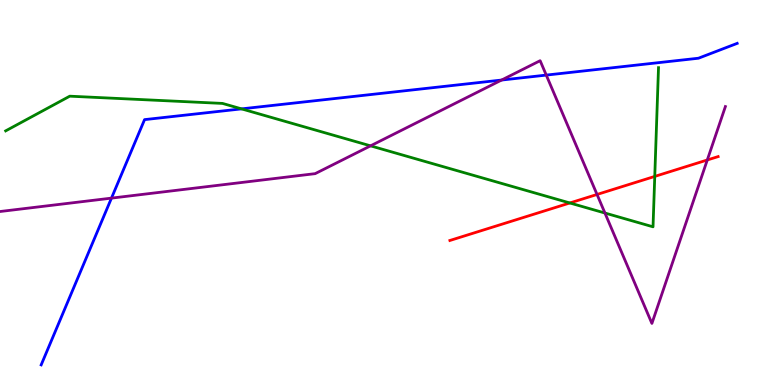[{'lines': ['blue', 'red'], 'intersections': []}, {'lines': ['green', 'red'], 'intersections': [{'x': 7.35, 'y': 4.73}, {'x': 8.45, 'y': 5.42}]}, {'lines': ['purple', 'red'], 'intersections': [{'x': 7.7, 'y': 4.95}, {'x': 9.13, 'y': 5.84}]}, {'lines': ['blue', 'green'], 'intersections': [{'x': 3.12, 'y': 7.17}]}, {'lines': ['blue', 'purple'], 'intersections': [{'x': 1.44, 'y': 4.85}, {'x': 6.47, 'y': 7.92}, {'x': 7.05, 'y': 8.05}]}, {'lines': ['green', 'purple'], 'intersections': [{'x': 4.78, 'y': 6.21}, {'x': 7.81, 'y': 4.47}]}]